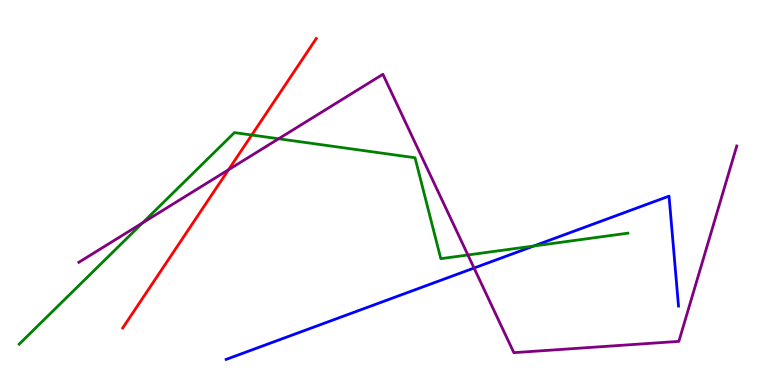[{'lines': ['blue', 'red'], 'intersections': []}, {'lines': ['green', 'red'], 'intersections': [{'x': 3.25, 'y': 6.49}]}, {'lines': ['purple', 'red'], 'intersections': [{'x': 2.95, 'y': 5.59}]}, {'lines': ['blue', 'green'], 'intersections': [{'x': 6.89, 'y': 3.61}]}, {'lines': ['blue', 'purple'], 'intersections': [{'x': 6.12, 'y': 3.04}]}, {'lines': ['green', 'purple'], 'intersections': [{'x': 1.84, 'y': 4.21}, {'x': 3.6, 'y': 6.4}, {'x': 6.04, 'y': 3.38}]}]